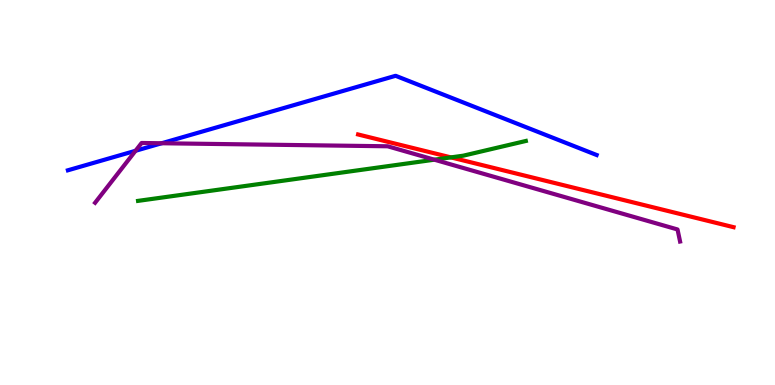[{'lines': ['blue', 'red'], 'intersections': []}, {'lines': ['green', 'red'], 'intersections': [{'x': 5.82, 'y': 5.91}]}, {'lines': ['purple', 'red'], 'intersections': []}, {'lines': ['blue', 'green'], 'intersections': []}, {'lines': ['blue', 'purple'], 'intersections': [{'x': 1.75, 'y': 6.08}, {'x': 2.09, 'y': 6.28}]}, {'lines': ['green', 'purple'], 'intersections': [{'x': 5.6, 'y': 5.85}]}]